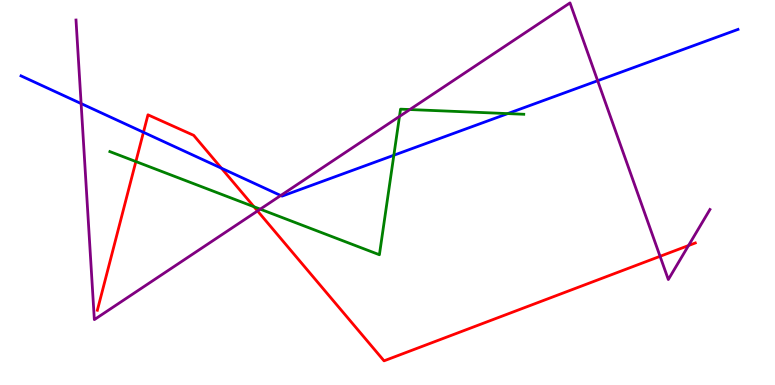[{'lines': ['blue', 'red'], 'intersections': [{'x': 1.85, 'y': 6.56}, {'x': 2.86, 'y': 5.63}]}, {'lines': ['green', 'red'], 'intersections': [{'x': 1.75, 'y': 5.8}, {'x': 3.28, 'y': 4.63}]}, {'lines': ['purple', 'red'], 'intersections': [{'x': 3.32, 'y': 4.52}, {'x': 8.52, 'y': 3.34}, {'x': 8.88, 'y': 3.62}]}, {'lines': ['blue', 'green'], 'intersections': [{'x': 5.08, 'y': 5.97}, {'x': 6.55, 'y': 7.05}]}, {'lines': ['blue', 'purple'], 'intersections': [{'x': 1.05, 'y': 7.31}, {'x': 3.62, 'y': 4.92}, {'x': 7.71, 'y': 7.9}]}, {'lines': ['green', 'purple'], 'intersections': [{'x': 3.36, 'y': 4.57}, {'x': 5.15, 'y': 6.98}, {'x': 5.29, 'y': 7.15}]}]